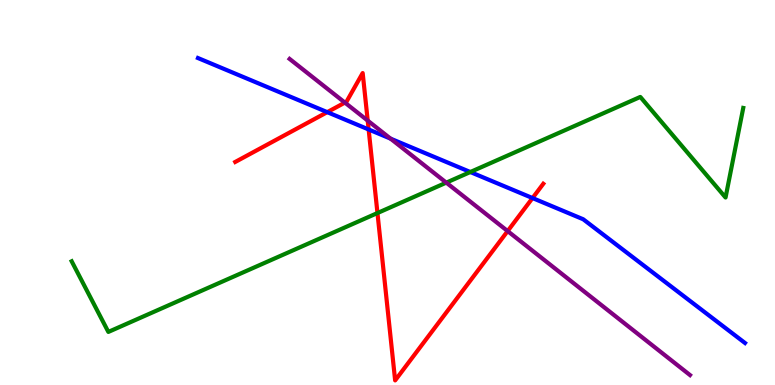[{'lines': ['blue', 'red'], 'intersections': [{'x': 4.22, 'y': 7.09}, {'x': 4.76, 'y': 6.64}, {'x': 6.87, 'y': 4.86}]}, {'lines': ['green', 'red'], 'intersections': [{'x': 4.87, 'y': 4.47}]}, {'lines': ['purple', 'red'], 'intersections': [{'x': 4.45, 'y': 7.34}, {'x': 4.74, 'y': 6.87}, {'x': 6.55, 'y': 4.0}]}, {'lines': ['blue', 'green'], 'intersections': [{'x': 6.07, 'y': 5.53}]}, {'lines': ['blue', 'purple'], 'intersections': [{'x': 5.04, 'y': 6.4}]}, {'lines': ['green', 'purple'], 'intersections': [{'x': 5.76, 'y': 5.26}]}]